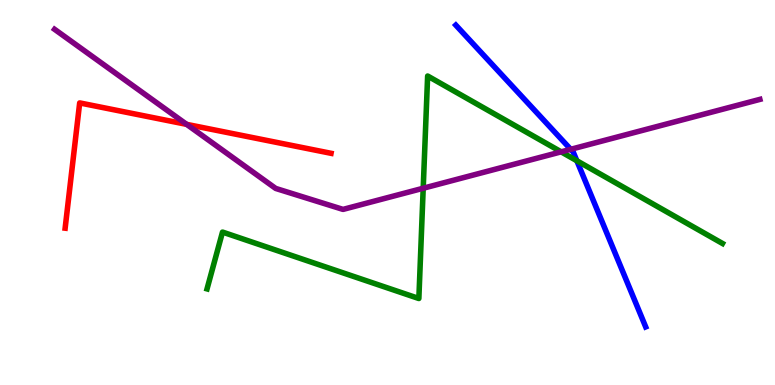[{'lines': ['blue', 'red'], 'intersections': []}, {'lines': ['green', 'red'], 'intersections': []}, {'lines': ['purple', 'red'], 'intersections': [{'x': 2.41, 'y': 6.77}]}, {'lines': ['blue', 'green'], 'intersections': [{'x': 7.44, 'y': 5.82}]}, {'lines': ['blue', 'purple'], 'intersections': [{'x': 7.36, 'y': 6.12}]}, {'lines': ['green', 'purple'], 'intersections': [{'x': 5.46, 'y': 5.11}, {'x': 7.24, 'y': 6.06}]}]